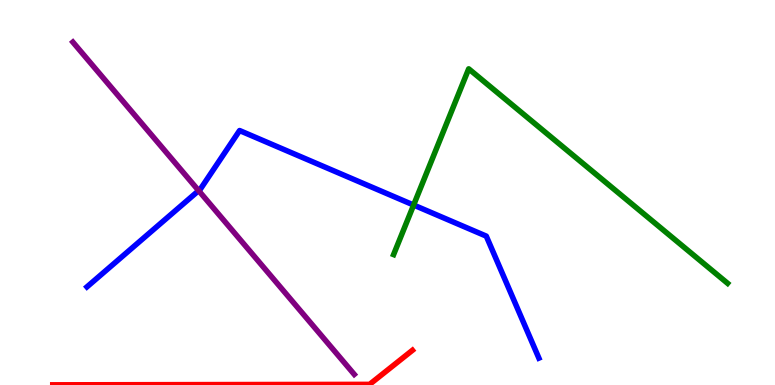[{'lines': ['blue', 'red'], 'intersections': []}, {'lines': ['green', 'red'], 'intersections': []}, {'lines': ['purple', 'red'], 'intersections': []}, {'lines': ['blue', 'green'], 'intersections': [{'x': 5.34, 'y': 4.67}]}, {'lines': ['blue', 'purple'], 'intersections': [{'x': 2.56, 'y': 5.05}]}, {'lines': ['green', 'purple'], 'intersections': []}]